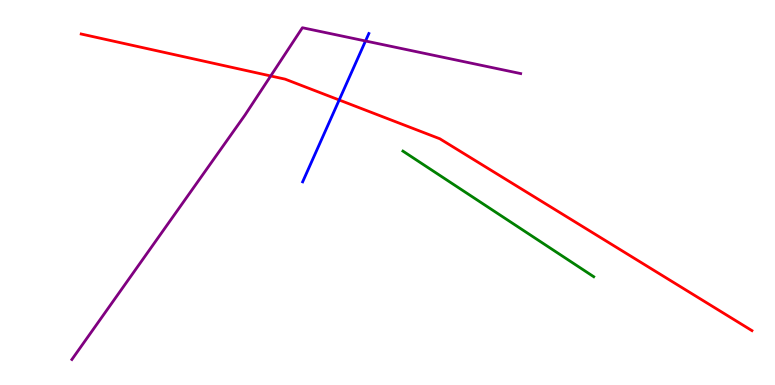[{'lines': ['blue', 'red'], 'intersections': [{'x': 4.38, 'y': 7.4}]}, {'lines': ['green', 'red'], 'intersections': []}, {'lines': ['purple', 'red'], 'intersections': [{'x': 3.49, 'y': 8.03}]}, {'lines': ['blue', 'green'], 'intersections': []}, {'lines': ['blue', 'purple'], 'intersections': [{'x': 4.72, 'y': 8.94}]}, {'lines': ['green', 'purple'], 'intersections': []}]